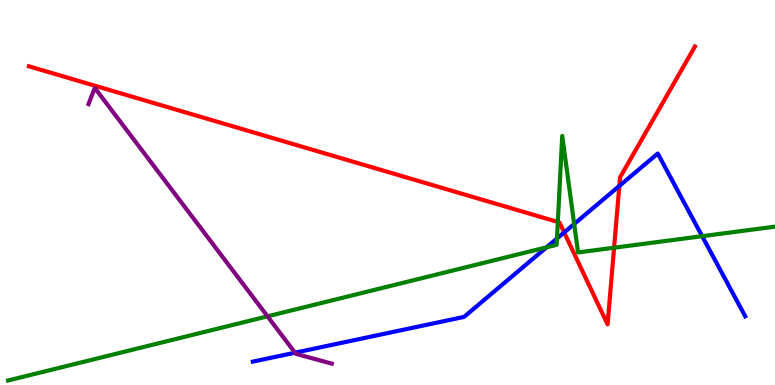[{'lines': ['blue', 'red'], 'intersections': [{'x': 7.28, 'y': 3.96}, {'x': 7.99, 'y': 5.17}]}, {'lines': ['green', 'red'], 'intersections': [{'x': 7.2, 'y': 4.23}, {'x': 7.92, 'y': 3.57}]}, {'lines': ['purple', 'red'], 'intersections': []}, {'lines': ['blue', 'green'], 'intersections': [{'x': 7.05, 'y': 3.58}, {'x': 7.19, 'y': 3.8}, {'x': 7.41, 'y': 4.18}, {'x': 9.06, 'y': 3.87}]}, {'lines': ['blue', 'purple'], 'intersections': [{'x': 3.81, 'y': 0.839}]}, {'lines': ['green', 'purple'], 'intersections': [{'x': 3.45, 'y': 1.78}]}]